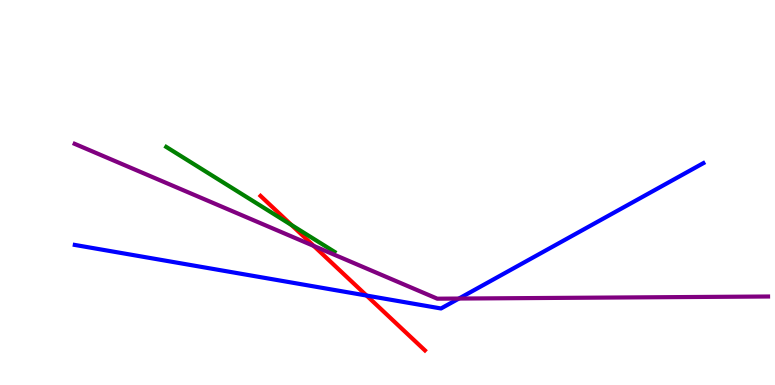[{'lines': ['blue', 'red'], 'intersections': [{'x': 4.73, 'y': 2.32}]}, {'lines': ['green', 'red'], 'intersections': [{'x': 3.76, 'y': 4.15}]}, {'lines': ['purple', 'red'], 'intersections': [{'x': 4.05, 'y': 3.61}]}, {'lines': ['blue', 'green'], 'intersections': []}, {'lines': ['blue', 'purple'], 'intersections': [{'x': 5.92, 'y': 2.25}]}, {'lines': ['green', 'purple'], 'intersections': []}]